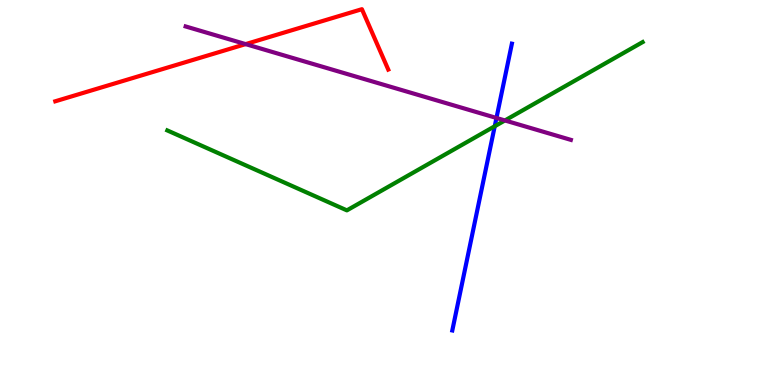[{'lines': ['blue', 'red'], 'intersections': []}, {'lines': ['green', 'red'], 'intersections': []}, {'lines': ['purple', 'red'], 'intersections': [{'x': 3.17, 'y': 8.85}]}, {'lines': ['blue', 'green'], 'intersections': [{'x': 6.38, 'y': 6.72}]}, {'lines': ['blue', 'purple'], 'intersections': [{'x': 6.41, 'y': 6.94}]}, {'lines': ['green', 'purple'], 'intersections': [{'x': 6.52, 'y': 6.87}]}]